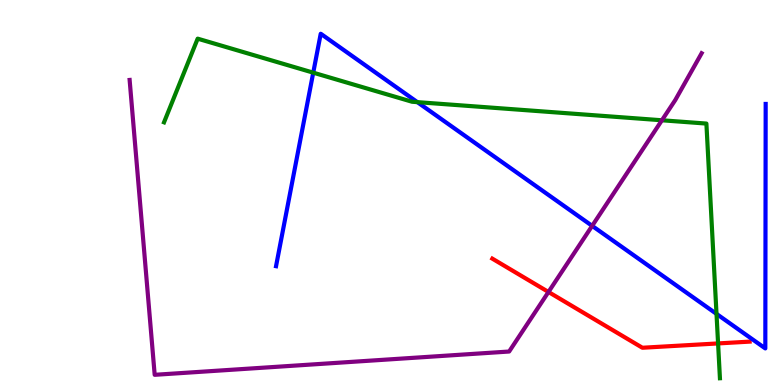[{'lines': ['blue', 'red'], 'intersections': []}, {'lines': ['green', 'red'], 'intersections': [{'x': 9.27, 'y': 1.08}]}, {'lines': ['purple', 'red'], 'intersections': [{'x': 7.08, 'y': 2.42}]}, {'lines': ['blue', 'green'], 'intersections': [{'x': 4.04, 'y': 8.11}, {'x': 5.39, 'y': 7.35}, {'x': 9.25, 'y': 1.85}]}, {'lines': ['blue', 'purple'], 'intersections': [{'x': 7.64, 'y': 4.13}]}, {'lines': ['green', 'purple'], 'intersections': [{'x': 8.54, 'y': 6.88}]}]